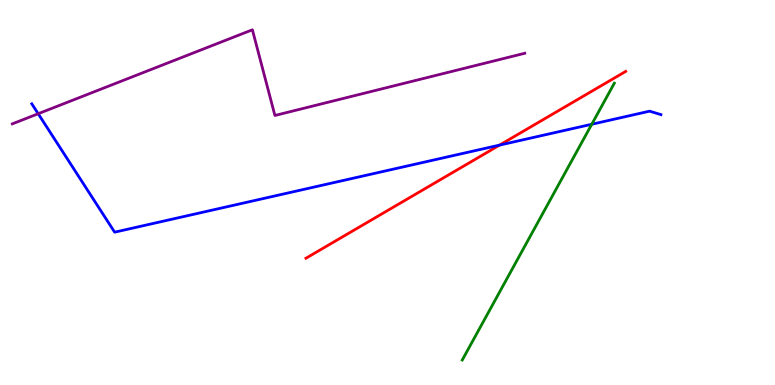[{'lines': ['blue', 'red'], 'intersections': [{'x': 6.45, 'y': 6.23}]}, {'lines': ['green', 'red'], 'intersections': []}, {'lines': ['purple', 'red'], 'intersections': []}, {'lines': ['blue', 'green'], 'intersections': [{'x': 7.64, 'y': 6.77}]}, {'lines': ['blue', 'purple'], 'intersections': [{'x': 0.493, 'y': 7.05}]}, {'lines': ['green', 'purple'], 'intersections': []}]